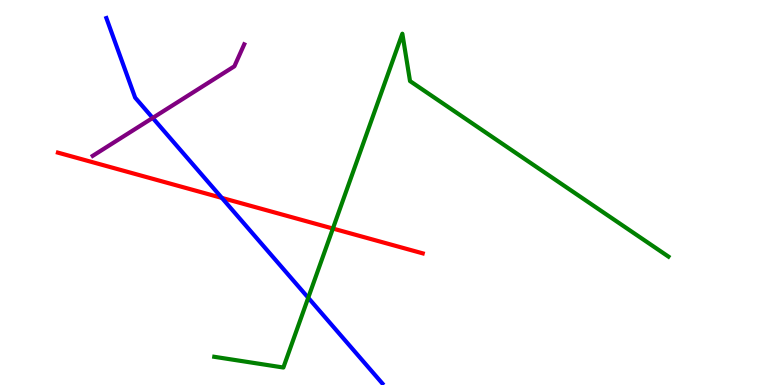[{'lines': ['blue', 'red'], 'intersections': [{'x': 2.86, 'y': 4.86}]}, {'lines': ['green', 'red'], 'intersections': [{'x': 4.3, 'y': 4.06}]}, {'lines': ['purple', 'red'], 'intersections': []}, {'lines': ['blue', 'green'], 'intersections': [{'x': 3.98, 'y': 2.27}]}, {'lines': ['blue', 'purple'], 'intersections': [{'x': 1.97, 'y': 6.94}]}, {'lines': ['green', 'purple'], 'intersections': []}]